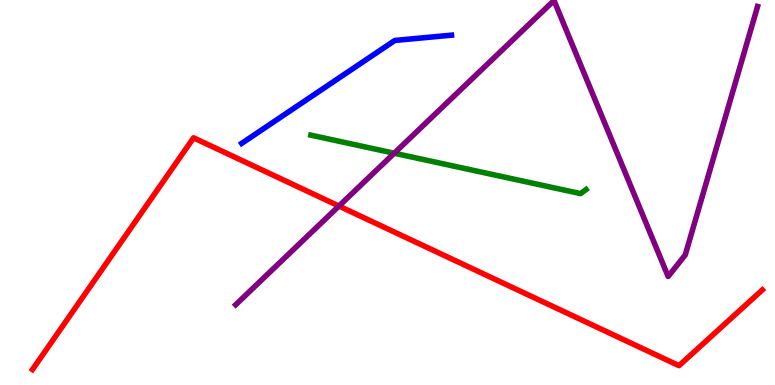[{'lines': ['blue', 'red'], 'intersections': []}, {'lines': ['green', 'red'], 'intersections': []}, {'lines': ['purple', 'red'], 'intersections': [{'x': 4.37, 'y': 4.65}]}, {'lines': ['blue', 'green'], 'intersections': []}, {'lines': ['blue', 'purple'], 'intersections': []}, {'lines': ['green', 'purple'], 'intersections': [{'x': 5.09, 'y': 6.02}]}]